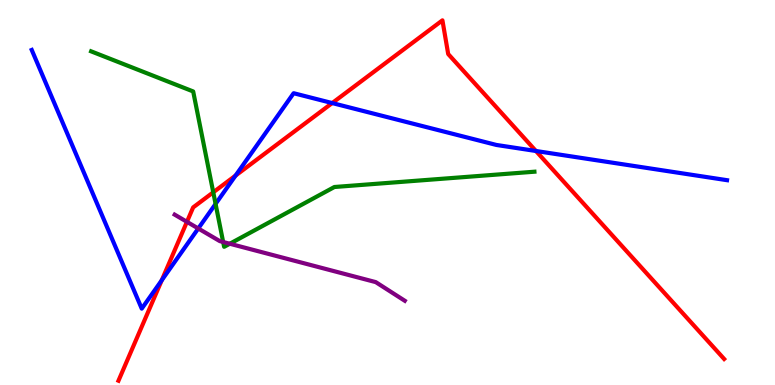[{'lines': ['blue', 'red'], 'intersections': [{'x': 2.09, 'y': 2.72}, {'x': 3.04, 'y': 5.44}, {'x': 4.29, 'y': 7.32}, {'x': 6.92, 'y': 6.08}]}, {'lines': ['green', 'red'], 'intersections': [{'x': 2.75, 'y': 5.01}]}, {'lines': ['purple', 'red'], 'intersections': [{'x': 2.41, 'y': 4.24}]}, {'lines': ['blue', 'green'], 'intersections': [{'x': 2.78, 'y': 4.7}]}, {'lines': ['blue', 'purple'], 'intersections': [{'x': 2.56, 'y': 4.07}]}, {'lines': ['green', 'purple'], 'intersections': [{'x': 2.88, 'y': 3.71}, {'x': 2.96, 'y': 3.67}]}]